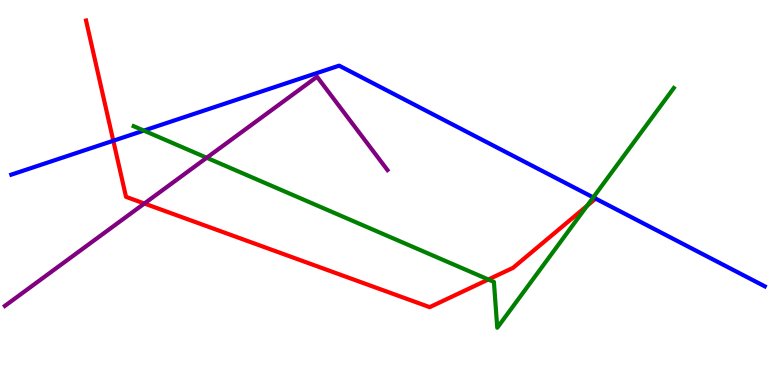[{'lines': ['blue', 'red'], 'intersections': [{'x': 1.46, 'y': 6.34}, {'x': 7.69, 'y': 4.84}]}, {'lines': ['green', 'red'], 'intersections': [{'x': 6.3, 'y': 2.74}, {'x': 7.58, 'y': 4.65}]}, {'lines': ['purple', 'red'], 'intersections': [{'x': 1.86, 'y': 4.71}]}, {'lines': ['blue', 'green'], 'intersections': [{'x': 1.86, 'y': 6.61}, {'x': 7.65, 'y': 4.87}]}, {'lines': ['blue', 'purple'], 'intersections': []}, {'lines': ['green', 'purple'], 'intersections': [{'x': 2.67, 'y': 5.9}]}]